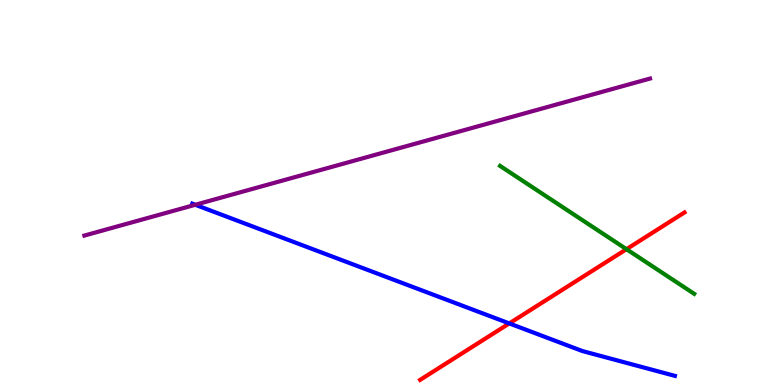[{'lines': ['blue', 'red'], 'intersections': [{'x': 6.57, 'y': 1.6}]}, {'lines': ['green', 'red'], 'intersections': [{'x': 8.08, 'y': 3.53}]}, {'lines': ['purple', 'red'], 'intersections': []}, {'lines': ['blue', 'green'], 'intersections': []}, {'lines': ['blue', 'purple'], 'intersections': [{'x': 2.52, 'y': 4.68}]}, {'lines': ['green', 'purple'], 'intersections': []}]